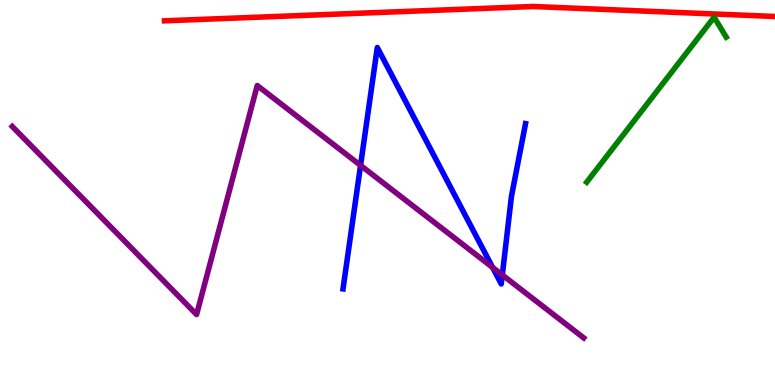[{'lines': ['blue', 'red'], 'intersections': []}, {'lines': ['green', 'red'], 'intersections': []}, {'lines': ['purple', 'red'], 'intersections': []}, {'lines': ['blue', 'green'], 'intersections': []}, {'lines': ['blue', 'purple'], 'intersections': [{'x': 4.65, 'y': 5.7}, {'x': 6.36, 'y': 3.05}, {'x': 6.48, 'y': 2.86}]}, {'lines': ['green', 'purple'], 'intersections': []}]